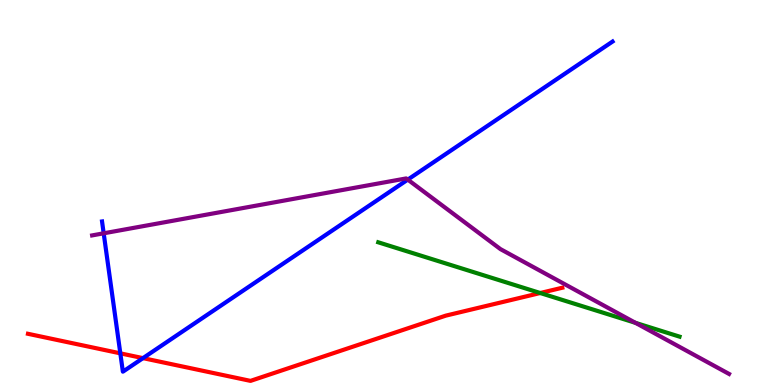[{'lines': ['blue', 'red'], 'intersections': [{'x': 1.55, 'y': 0.822}, {'x': 1.84, 'y': 0.698}]}, {'lines': ['green', 'red'], 'intersections': [{'x': 6.97, 'y': 2.39}]}, {'lines': ['purple', 'red'], 'intersections': []}, {'lines': ['blue', 'green'], 'intersections': []}, {'lines': ['blue', 'purple'], 'intersections': [{'x': 1.34, 'y': 3.94}, {'x': 5.26, 'y': 5.33}]}, {'lines': ['green', 'purple'], 'intersections': [{'x': 8.2, 'y': 1.61}]}]